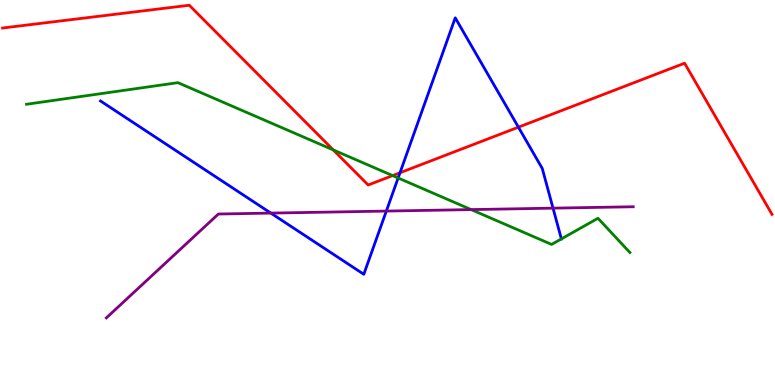[{'lines': ['blue', 'red'], 'intersections': [{'x': 5.16, 'y': 5.51}, {'x': 6.69, 'y': 6.7}]}, {'lines': ['green', 'red'], 'intersections': [{'x': 4.3, 'y': 6.11}, {'x': 5.07, 'y': 5.44}]}, {'lines': ['purple', 'red'], 'intersections': []}, {'lines': ['blue', 'green'], 'intersections': [{'x': 5.14, 'y': 5.38}, {'x': 7.24, 'y': 3.79}]}, {'lines': ['blue', 'purple'], 'intersections': [{'x': 3.49, 'y': 4.46}, {'x': 4.98, 'y': 4.52}, {'x': 7.14, 'y': 4.59}]}, {'lines': ['green', 'purple'], 'intersections': [{'x': 6.08, 'y': 4.56}]}]